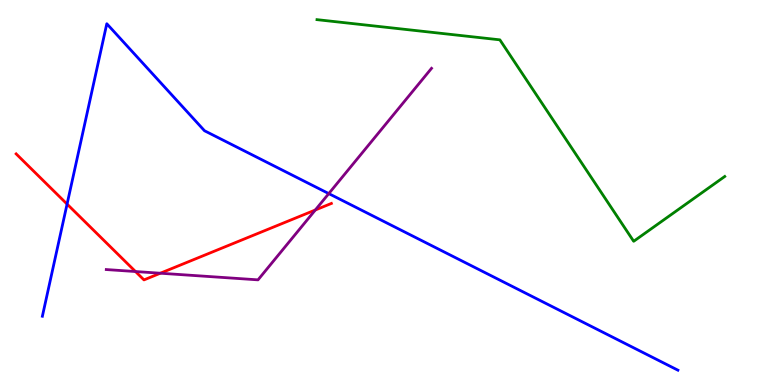[{'lines': ['blue', 'red'], 'intersections': [{'x': 0.866, 'y': 4.7}]}, {'lines': ['green', 'red'], 'intersections': []}, {'lines': ['purple', 'red'], 'intersections': [{'x': 1.75, 'y': 2.95}, {'x': 2.07, 'y': 2.9}, {'x': 4.07, 'y': 4.55}]}, {'lines': ['blue', 'green'], 'intersections': []}, {'lines': ['blue', 'purple'], 'intersections': [{'x': 4.24, 'y': 4.97}]}, {'lines': ['green', 'purple'], 'intersections': []}]